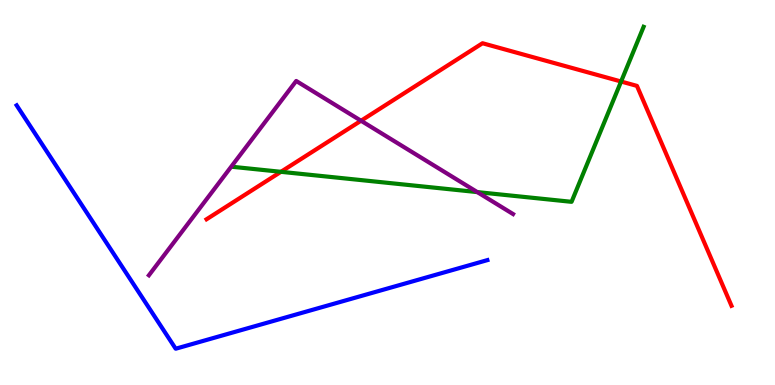[{'lines': ['blue', 'red'], 'intersections': []}, {'lines': ['green', 'red'], 'intersections': [{'x': 3.62, 'y': 5.54}, {'x': 8.01, 'y': 7.88}]}, {'lines': ['purple', 'red'], 'intersections': [{'x': 4.66, 'y': 6.86}]}, {'lines': ['blue', 'green'], 'intersections': []}, {'lines': ['blue', 'purple'], 'intersections': []}, {'lines': ['green', 'purple'], 'intersections': [{'x': 6.16, 'y': 5.01}]}]